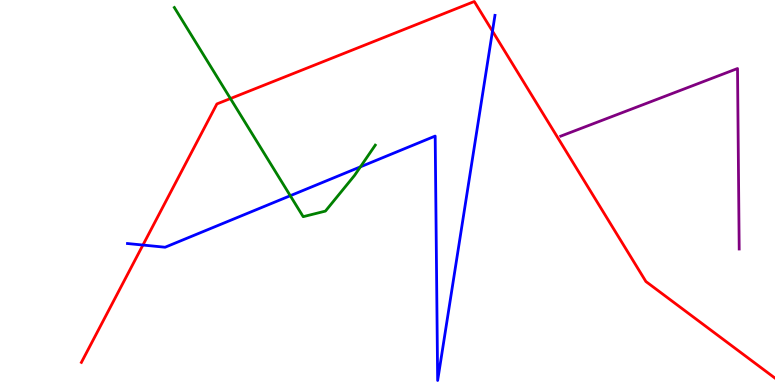[{'lines': ['blue', 'red'], 'intersections': [{'x': 1.84, 'y': 3.64}, {'x': 6.35, 'y': 9.19}]}, {'lines': ['green', 'red'], 'intersections': [{'x': 2.97, 'y': 7.44}]}, {'lines': ['purple', 'red'], 'intersections': []}, {'lines': ['blue', 'green'], 'intersections': [{'x': 3.75, 'y': 4.92}, {'x': 4.65, 'y': 5.67}]}, {'lines': ['blue', 'purple'], 'intersections': []}, {'lines': ['green', 'purple'], 'intersections': []}]